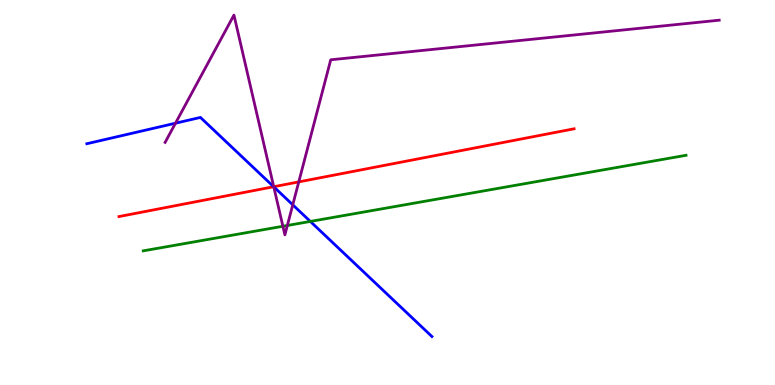[{'lines': ['blue', 'red'], 'intersections': [{'x': 3.53, 'y': 5.15}]}, {'lines': ['green', 'red'], 'intersections': []}, {'lines': ['purple', 'red'], 'intersections': [{'x': 3.53, 'y': 5.15}, {'x': 3.86, 'y': 5.28}]}, {'lines': ['blue', 'green'], 'intersections': [{'x': 4.0, 'y': 4.25}]}, {'lines': ['blue', 'purple'], 'intersections': [{'x': 2.26, 'y': 6.8}, {'x': 3.53, 'y': 5.15}, {'x': 3.78, 'y': 4.68}]}, {'lines': ['green', 'purple'], 'intersections': [{'x': 3.65, 'y': 4.12}, {'x': 3.71, 'y': 4.14}]}]